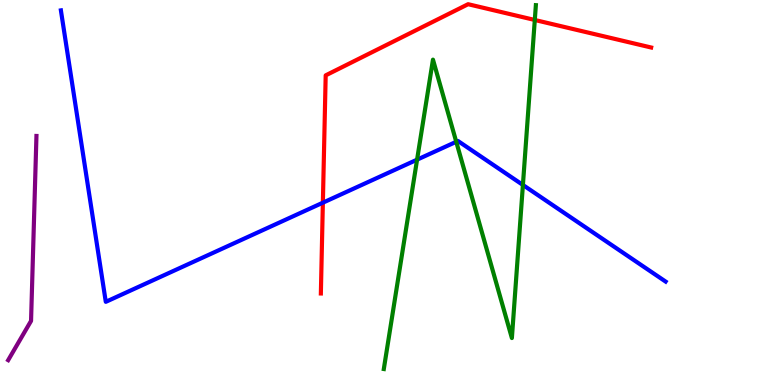[{'lines': ['blue', 'red'], 'intersections': [{'x': 4.17, 'y': 4.74}]}, {'lines': ['green', 'red'], 'intersections': [{'x': 6.9, 'y': 9.48}]}, {'lines': ['purple', 'red'], 'intersections': []}, {'lines': ['blue', 'green'], 'intersections': [{'x': 5.38, 'y': 5.85}, {'x': 5.89, 'y': 6.32}, {'x': 6.75, 'y': 5.2}]}, {'lines': ['blue', 'purple'], 'intersections': []}, {'lines': ['green', 'purple'], 'intersections': []}]